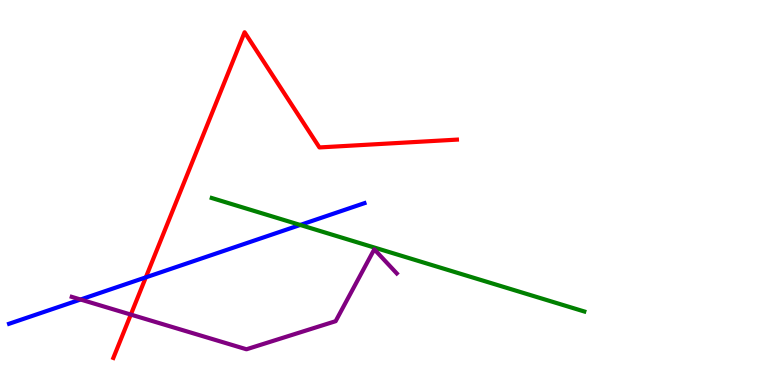[{'lines': ['blue', 'red'], 'intersections': [{'x': 1.88, 'y': 2.8}]}, {'lines': ['green', 'red'], 'intersections': []}, {'lines': ['purple', 'red'], 'intersections': [{'x': 1.69, 'y': 1.83}]}, {'lines': ['blue', 'green'], 'intersections': [{'x': 3.87, 'y': 4.16}]}, {'lines': ['blue', 'purple'], 'intersections': [{'x': 1.04, 'y': 2.22}]}, {'lines': ['green', 'purple'], 'intersections': []}]